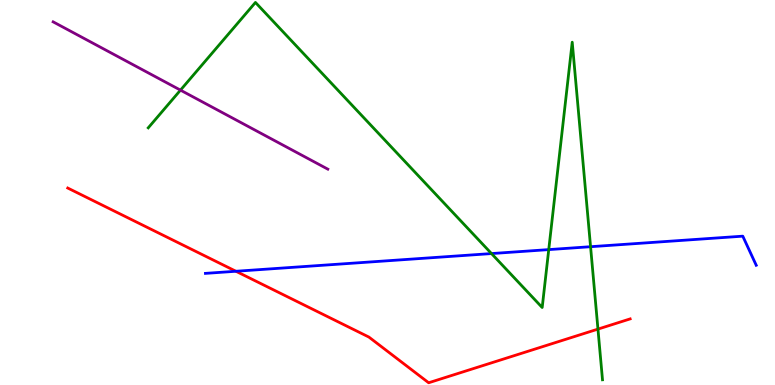[{'lines': ['blue', 'red'], 'intersections': [{'x': 3.04, 'y': 2.95}]}, {'lines': ['green', 'red'], 'intersections': [{'x': 7.72, 'y': 1.45}]}, {'lines': ['purple', 'red'], 'intersections': []}, {'lines': ['blue', 'green'], 'intersections': [{'x': 6.34, 'y': 3.41}, {'x': 7.08, 'y': 3.52}, {'x': 7.62, 'y': 3.59}]}, {'lines': ['blue', 'purple'], 'intersections': []}, {'lines': ['green', 'purple'], 'intersections': [{'x': 2.33, 'y': 7.66}]}]